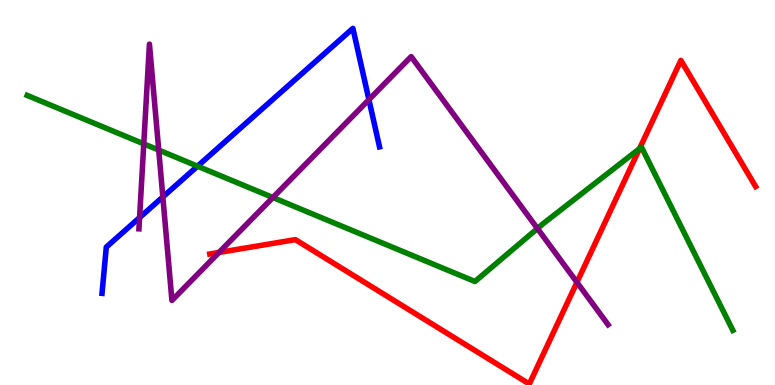[{'lines': ['blue', 'red'], 'intersections': []}, {'lines': ['green', 'red'], 'intersections': [{'x': 8.25, 'y': 6.14}]}, {'lines': ['purple', 'red'], 'intersections': [{'x': 2.83, 'y': 3.44}, {'x': 7.44, 'y': 2.67}]}, {'lines': ['blue', 'green'], 'intersections': [{'x': 2.55, 'y': 5.68}]}, {'lines': ['blue', 'purple'], 'intersections': [{'x': 1.8, 'y': 4.35}, {'x': 2.1, 'y': 4.88}, {'x': 4.76, 'y': 7.41}]}, {'lines': ['green', 'purple'], 'intersections': [{'x': 1.86, 'y': 6.26}, {'x': 2.05, 'y': 6.1}, {'x': 3.52, 'y': 4.87}, {'x': 6.93, 'y': 4.06}]}]